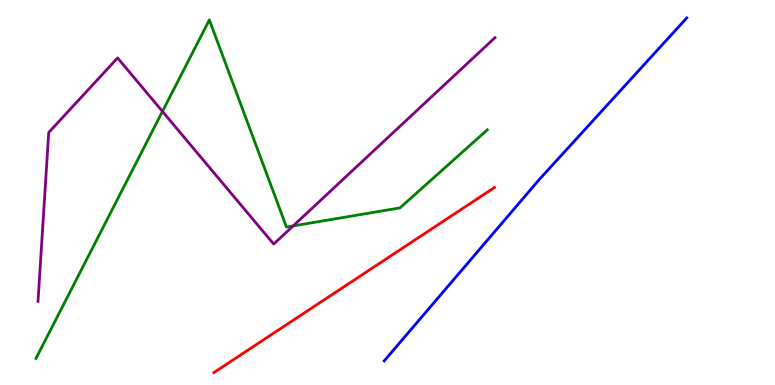[{'lines': ['blue', 'red'], 'intersections': []}, {'lines': ['green', 'red'], 'intersections': []}, {'lines': ['purple', 'red'], 'intersections': []}, {'lines': ['blue', 'green'], 'intersections': []}, {'lines': ['blue', 'purple'], 'intersections': []}, {'lines': ['green', 'purple'], 'intersections': [{'x': 2.1, 'y': 7.11}, {'x': 3.78, 'y': 4.13}]}]